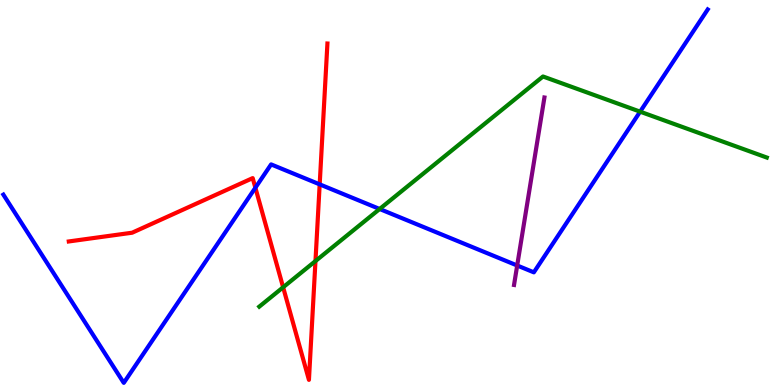[{'lines': ['blue', 'red'], 'intersections': [{'x': 3.3, 'y': 5.12}, {'x': 4.12, 'y': 5.21}]}, {'lines': ['green', 'red'], 'intersections': [{'x': 3.65, 'y': 2.54}, {'x': 4.07, 'y': 3.22}]}, {'lines': ['purple', 'red'], 'intersections': []}, {'lines': ['blue', 'green'], 'intersections': [{'x': 4.9, 'y': 4.57}, {'x': 8.26, 'y': 7.1}]}, {'lines': ['blue', 'purple'], 'intersections': [{'x': 6.67, 'y': 3.1}]}, {'lines': ['green', 'purple'], 'intersections': []}]